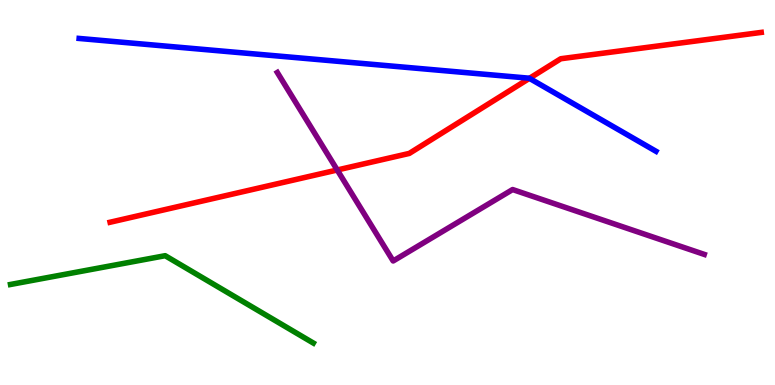[{'lines': ['blue', 'red'], 'intersections': [{'x': 6.83, 'y': 7.97}]}, {'lines': ['green', 'red'], 'intersections': []}, {'lines': ['purple', 'red'], 'intersections': [{'x': 4.35, 'y': 5.58}]}, {'lines': ['blue', 'green'], 'intersections': []}, {'lines': ['blue', 'purple'], 'intersections': []}, {'lines': ['green', 'purple'], 'intersections': []}]